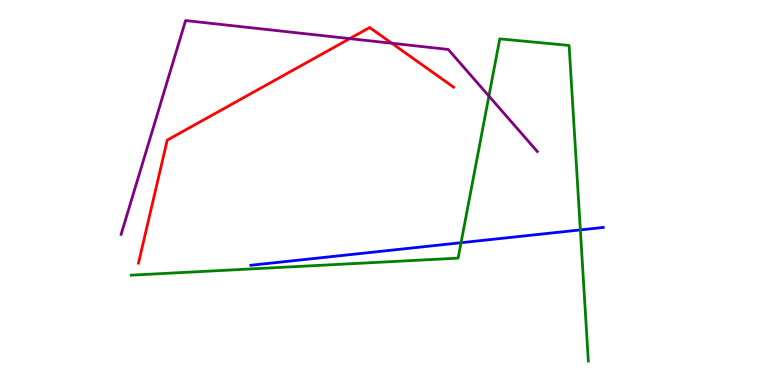[{'lines': ['blue', 'red'], 'intersections': []}, {'lines': ['green', 'red'], 'intersections': []}, {'lines': ['purple', 'red'], 'intersections': [{'x': 4.51, 'y': 9.0}, {'x': 5.05, 'y': 8.88}]}, {'lines': ['blue', 'green'], 'intersections': [{'x': 5.95, 'y': 3.7}, {'x': 7.49, 'y': 4.03}]}, {'lines': ['blue', 'purple'], 'intersections': []}, {'lines': ['green', 'purple'], 'intersections': [{'x': 6.31, 'y': 7.51}]}]